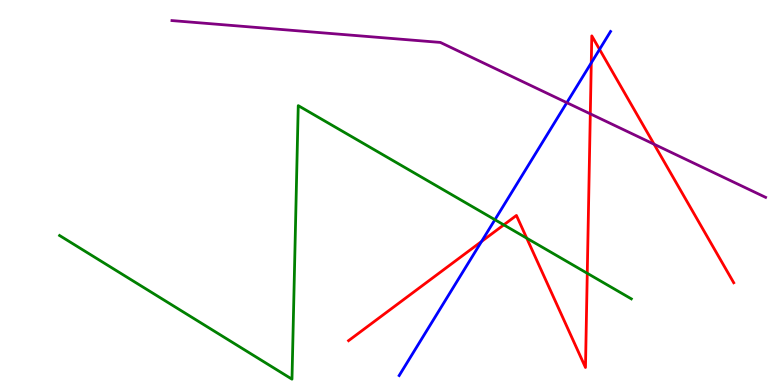[{'lines': ['blue', 'red'], 'intersections': [{'x': 6.21, 'y': 3.73}, {'x': 7.63, 'y': 8.37}, {'x': 7.74, 'y': 8.72}]}, {'lines': ['green', 'red'], 'intersections': [{'x': 6.5, 'y': 4.16}, {'x': 6.8, 'y': 3.81}, {'x': 7.58, 'y': 2.9}]}, {'lines': ['purple', 'red'], 'intersections': [{'x': 7.62, 'y': 7.04}, {'x': 8.44, 'y': 6.25}]}, {'lines': ['blue', 'green'], 'intersections': [{'x': 6.39, 'y': 4.29}]}, {'lines': ['blue', 'purple'], 'intersections': [{'x': 7.31, 'y': 7.33}]}, {'lines': ['green', 'purple'], 'intersections': []}]